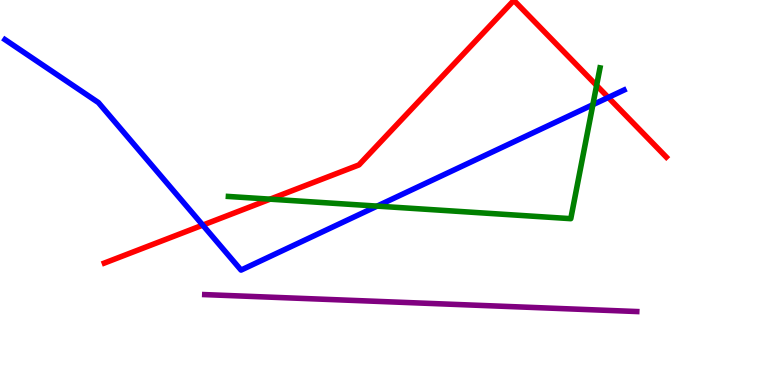[{'lines': ['blue', 'red'], 'intersections': [{'x': 2.62, 'y': 4.15}, {'x': 7.85, 'y': 7.47}]}, {'lines': ['green', 'red'], 'intersections': [{'x': 3.49, 'y': 4.83}, {'x': 7.7, 'y': 7.78}]}, {'lines': ['purple', 'red'], 'intersections': []}, {'lines': ['blue', 'green'], 'intersections': [{'x': 4.87, 'y': 4.65}, {'x': 7.65, 'y': 7.28}]}, {'lines': ['blue', 'purple'], 'intersections': []}, {'lines': ['green', 'purple'], 'intersections': []}]